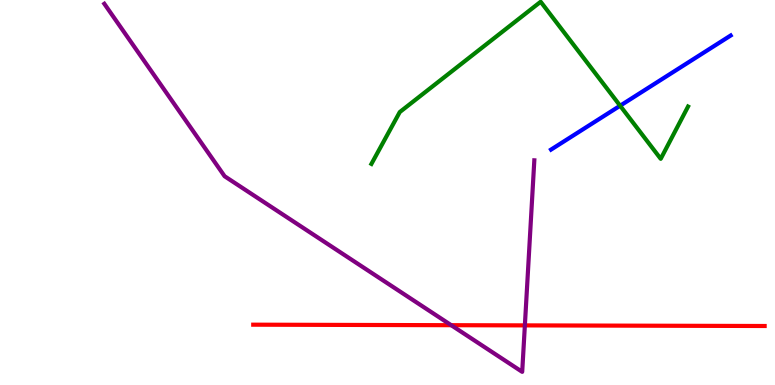[{'lines': ['blue', 'red'], 'intersections': []}, {'lines': ['green', 'red'], 'intersections': []}, {'lines': ['purple', 'red'], 'intersections': [{'x': 5.82, 'y': 1.55}, {'x': 6.77, 'y': 1.55}]}, {'lines': ['blue', 'green'], 'intersections': [{'x': 8.0, 'y': 7.25}]}, {'lines': ['blue', 'purple'], 'intersections': []}, {'lines': ['green', 'purple'], 'intersections': []}]